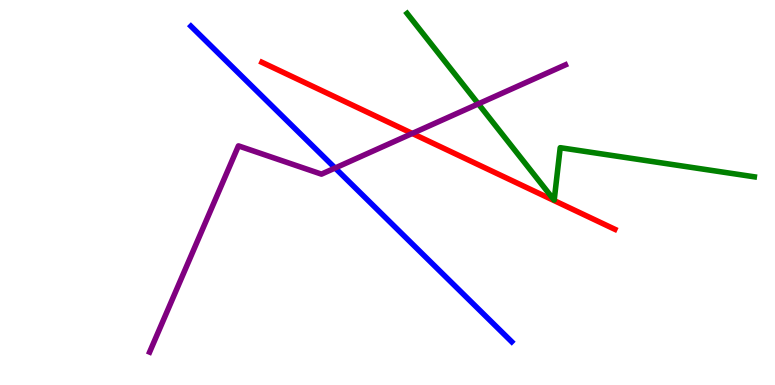[{'lines': ['blue', 'red'], 'intersections': []}, {'lines': ['green', 'red'], 'intersections': []}, {'lines': ['purple', 'red'], 'intersections': [{'x': 5.32, 'y': 6.53}]}, {'lines': ['blue', 'green'], 'intersections': []}, {'lines': ['blue', 'purple'], 'intersections': [{'x': 4.32, 'y': 5.64}]}, {'lines': ['green', 'purple'], 'intersections': [{'x': 6.17, 'y': 7.3}]}]